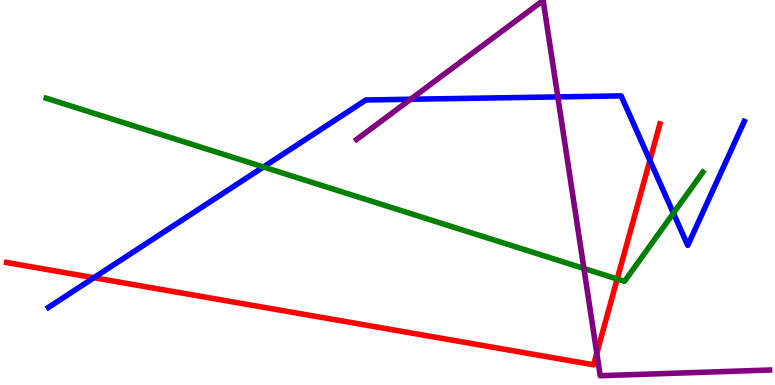[{'lines': ['blue', 'red'], 'intersections': [{'x': 1.21, 'y': 2.79}, {'x': 8.39, 'y': 5.83}]}, {'lines': ['green', 'red'], 'intersections': [{'x': 7.96, 'y': 2.75}]}, {'lines': ['purple', 'red'], 'intersections': [{'x': 7.7, 'y': 0.827}]}, {'lines': ['blue', 'green'], 'intersections': [{'x': 3.4, 'y': 5.66}, {'x': 8.69, 'y': 4.46}]}, {'lines': ['blue', 'purple'], 'intersections': [{'x': 5.3, 'y': 7.42}, {'x': 7.2, 'y': 7.48}]}, {'lines': ['green', 'purple'], 'intersections': [{'x': 7.53, 'y': 3.03}]}]